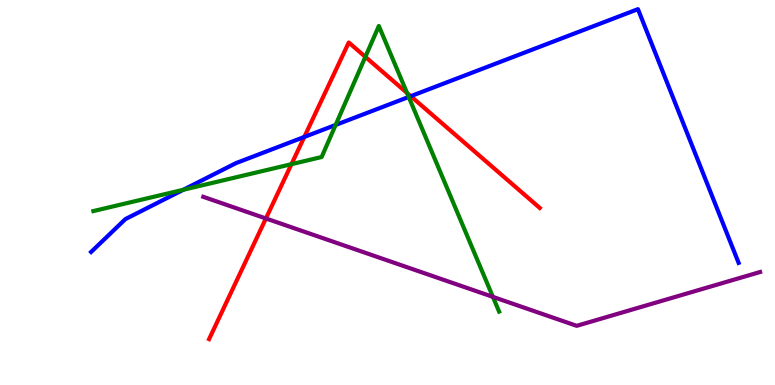[{'lines': ['blue', 'red'], 'intersections': [{'x': 3.93, 'y': 6.44}, {'x': 5.3, 'y': 7.5}]}, {'lines': ['green', 'red'], 'intersections': [{'x': 3.76, 'y': 5.74}, {'x': 4.71, 'y': 8.52}, {'x': 5.25, 'y': 7.59}]}, {'lines': ['purple', 'red'], 'intersections': [{'x': 3.43, 'y': 4.33}]}, {'lines': ['blue', 'green'], 'intersections': [{'x': 2.37, 'y': 5.07}, {'x': 4.33, 'y': 6.75}, {'x': 5.27, 'y': 7.48}]}, {'lines': ['blue', 'purple'], 'intersections': []}, {'lines': ['green', 'purple'], 'intersections': [{'x': 6.36, 'y': 2.29}]}]